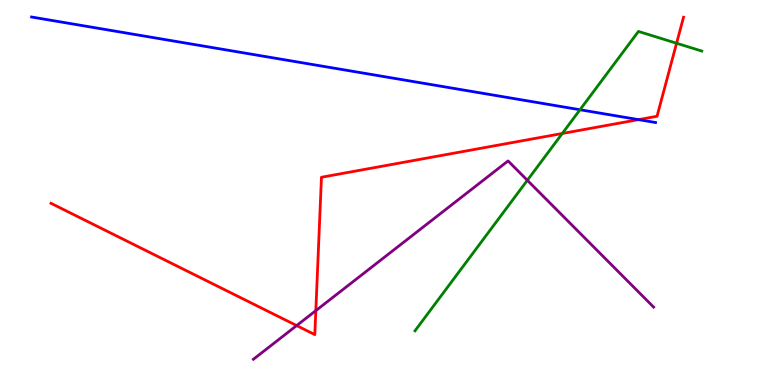[{'lines': ['blue', 'red'], 'intersections': [{'x': 8.24, 'y': 6.89}]}, {'lines': ['green', 'red'], 'intersections': [{'x': 7.26, 'y': 6.53}, {'x': 8.73, 'y': 8.88}]}, {'lines': ['purple', 'red'], 'intersections': [{'x': 3.83, 'y': 1.54}, {'x': 4.08, 'y': 1.93}]}, {'lines': ['blue', 'green'], 'intersections': [{'x': 7.48, 'y': 7.15}]}, {'lines': ['blue', 'purple'], 'intersections': []}, {'lines': ['green', 'purple'], 'intersections': [{'x': 6.8, 'y': 5.32}]}]